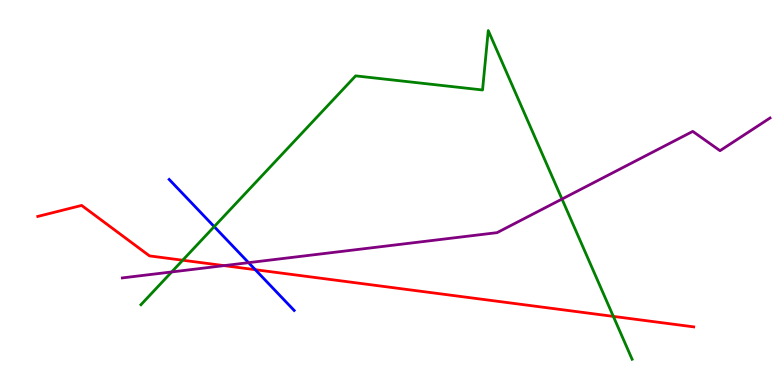[{'lines': ['blue', 'red'], 'intersections': [{'x': 3.29, 'y': 3.0}]}, {'lines': ['green', 'red'], 'intersections': [{'x': 2.36, 'y': 3.24}, {'x': 7.91, 'y': 1.78}]}, {'lines': ['purple', 'red'], 'intersections': [{'x': 2.89, 'y': 3.1}]}, {'lines': ['blue', 'green'], 'intersections': [{'x': 2.76, 'y': 4.11}]}, {'lines': ['blue', 'purple'], 'intersections': [{'x': 3.21, 'y': 3.18}]}, {'lines': ['green', 'purple'], 'intersections': [{'x': 2.22, 'y': 2.94}, {'x': 7.25, 'y': 4.83}]}]